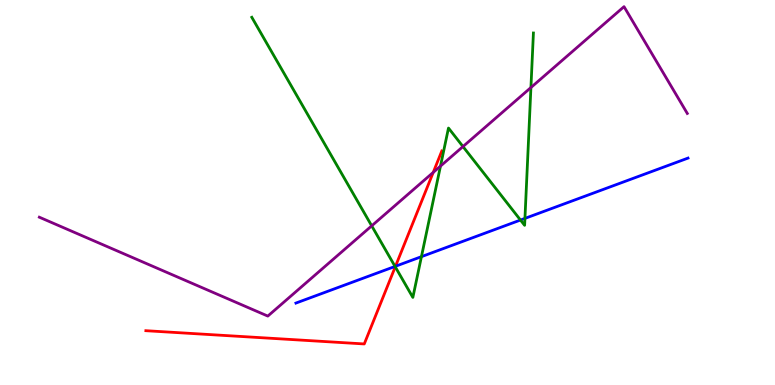[{'lines': ['blue', 'red'], 'intersections': [{'x': 5.1, 'y': 3.08}]}, {'lines': ['green', 'red'], 'intersections': [{'x': 5.1, 'y': 3.07}]}, {'lines': ['purple', 'red'], 'intersections': [{'x': 5.59, 'y': 5.52}]}, {'lines': ['blue', 'green'], 'intersections': [{'x': 5.1, 'y': 3.08}, {'x': 5.44, 'y': 3.33}, {'x': 6.72, 'y': 4.28}, {'x': 6.77, 'y': 4.33}]}, {'lines': ['blue', 'purple'], 'intersections': []}, {'lines': ['green', 'purple'], 'intersections': [{'x': 4.8, 'y': 4.13}, {'x': 5.68, 'y': 5.69}, {'x': 5.97, 'y': 6.19}, {'x': 6.85, 'y': 7.73}]}]